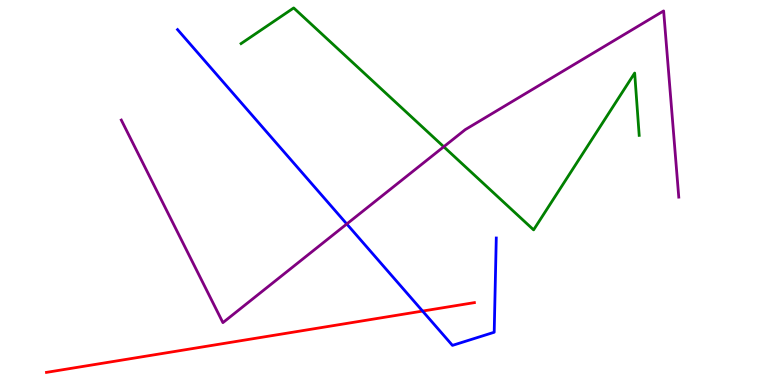[{'lines': ['blue', 'red'], 'intersections': [{'x': 5.45, 'y': 1.92}]}, {'lines': ['green', 'red'], 'intersections': []}, {'lines': ['purple', 'red'], 'intersections': []}, {'lines': ['blue', 'green'], 'intersections': []}, {'lines': ['blue', 'purple'], 'intersections': [{'x': 4.47, 'y': 4.18}]}, {'lines': ['green', 'purple'], 'intersections': [{'x': 5.73, 'y': 6.19}]}]